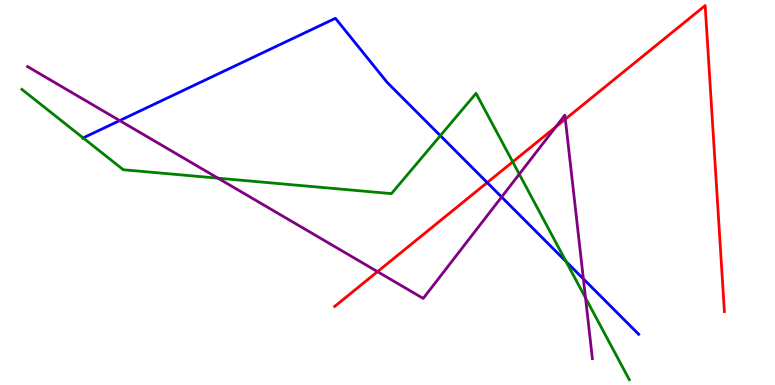[{'lines': ['blue', 'red'], 'intersections': [{'x': 6.29, 'y': 5.26}]}, {'lines': ['green', 'red'], 'intersections': [{'x': 6.62, 'y': 5.8}]}, {'lines': ['purple', 'red'], 'intersections': [{'x': 4.87, 'y': 2.94}, {'x': 7.17, 'y': 6.71}, {'x': 7.29, 'y': 6.91}]}, {'lines': ['blue', 'green'], 'intersections': [{'x': 1.07, 'y': 6.42}, {'x': 5.68, 'y': 6.48}, {'x': 7.3, 'y': 3.21}]}, {'lines': ['blue', 'purple'], 'intersections': [{'x': 1.54, 'y': 6.87}, {'x': 6.47, 'y': 4.88}, {'x': 7.53, 'y': 2.76}]}, {'lines': ['green', 'purple'], 'intersections': [{'x': 2.81, 'y': 5.37}, {'x': 6.7, 'y': 5.48}, {'x': 7.56, 'y': 2.26}]}]